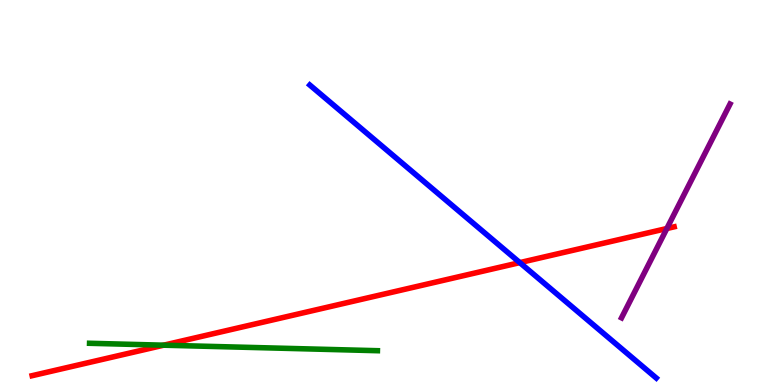[{'lines': ['blue', 'red'], 'intersections': [{'x': 6.71, 'y': 3.18}]}, {'lines': ['green', 'red'], 'intersections': [{'x': 2.11, 'y': 1.03}]}, {'lines': ['purple', 'red'], 'intersections': [{'x': 8.6, 'y': 4.06}]}, {'lines': ['blue', 'green'], 'intersections': []}, {'lines': ['blue', 'purple'], 'intersections': []}, {'lines': ['green', 'purple'], 'intersections': []}]